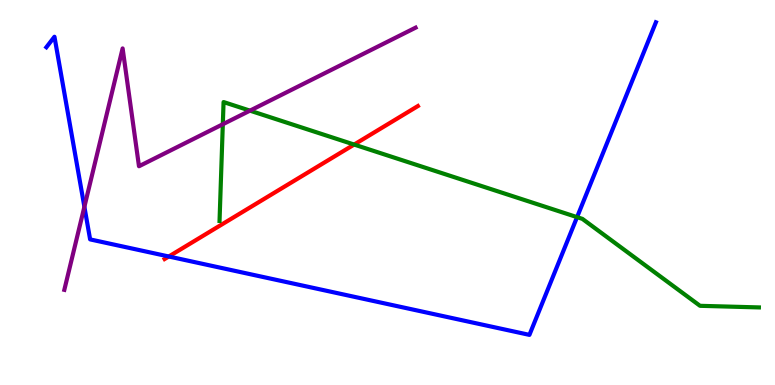[{'lines': ['blue', 'red'], 'intersections': [{'x': 2.18, 'y': 3.34}]}, {'lines': ['green', 'red'], 'intersections': [{'x': 4.57, 'y': 6.25}]}, {'lines': ['purple', 'red'], 'intersections': []}, {'lines': ['blue', 'green'], 'intersections': [{'x': 7.45, 'y': 4.36}]}, {'lines': ['blue', 'purple'], 'intersections': [{'x': 1.09, 'y': 4.63}]}, {'lines': ['green', 'purple'], 'intersections': [{'x': 2.88, 'y': 6.77}, {'x': 3.23, 'y': 7.13}]}]